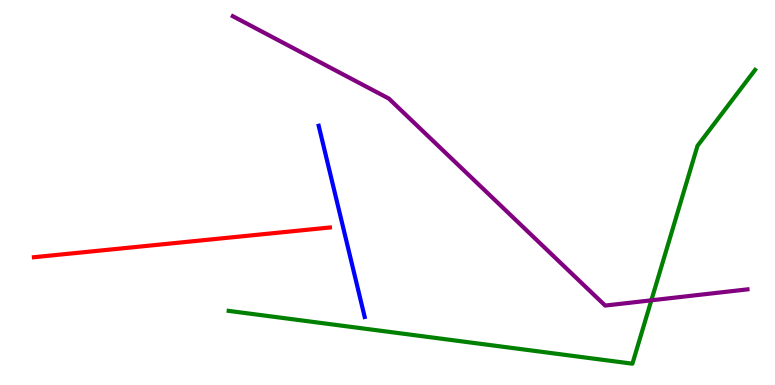[{'lines': ['blue', 'red'], 'intersections': []}, {'lines': ['green', 'red'], 'intersections': []}, {'lines': ['purple', 'red'], 'intersections': []}, {'lines': ['blue', 'green'], 'intersections': []}, {'lines': ['blue', 'purple'], 'intersections': []}, {'lines': ['green', 'purple'], 'intersections': [{'x': 8.4, 'y': 2.2}]}]